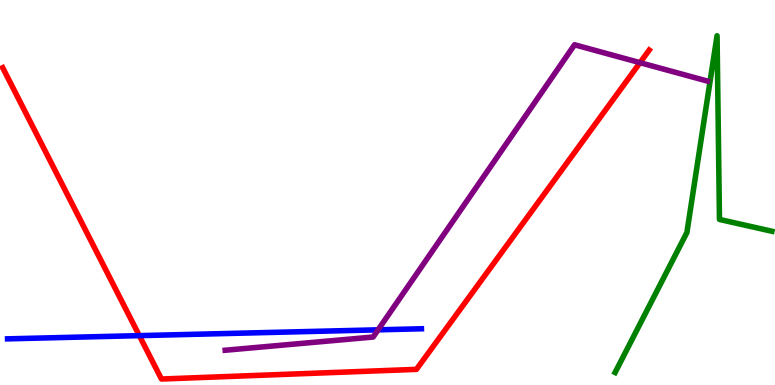[{'lines': ['blue', 'red'], 'intersections': [{'x': 1.8, 'y': 1.28}]}, {'lines': ['green', 'red'], 'intersections': []}, {'lines': ['purple', 'red'], 'intersections': [{'x': 8.26, 'y': 8.37}]}, {'lines': ['blue', 'green'], 'intersections': []}, {'lines': ['blue', 'purple'], 'intersections': [{'x': 4.88, 'y': 1.43}]}, {'lines': ['green', 'purple'], 'intersections': []}]